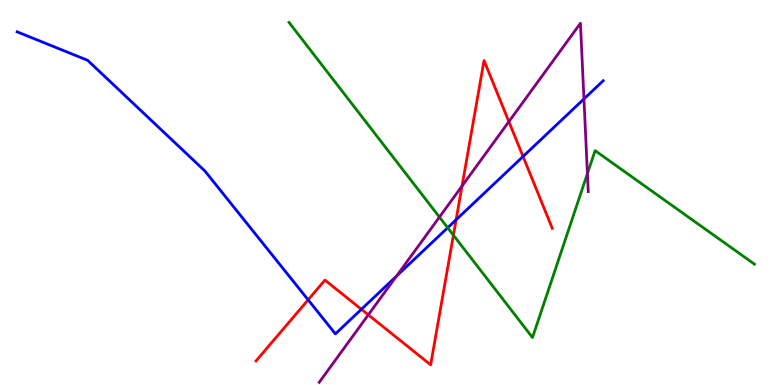[{'lines': ['blue', 'red'], 'intersections': [{'x': 3.98, 'y': 2.21}, {'x': 4.66, 'y': 1.97}, {'x': 5.89, 'y': 4.29}, {'x': 6.75, 'y': 5.94}]}, {'lines': ['green', 'red'], 'intersections': [{'x': 5.85, 'y': 3.89}]}, {'lines': ['purple', 'red'], 'intersections': [{'x': 4.75, 'y': 1.82}, {'x': 5.96, 'y': 5.17}, {'x': 6.57, 'y': 6.84}]}, {'lines': ['blue', 'green'], 'intersections': [{'x': 5.78, 'y': 4.08}]}, {'lines': ['blue', 'purple'], 'intersections': [{'x': 5.12, 'y': 2.83}, {'x': 7.53, 'y': 7.43}]}, {'lines': ['green', 'purple'], 'intersections': [{'x': 5.67, 'y': 4.36}, {'x': 7.58, 'y': 5.49}]}]